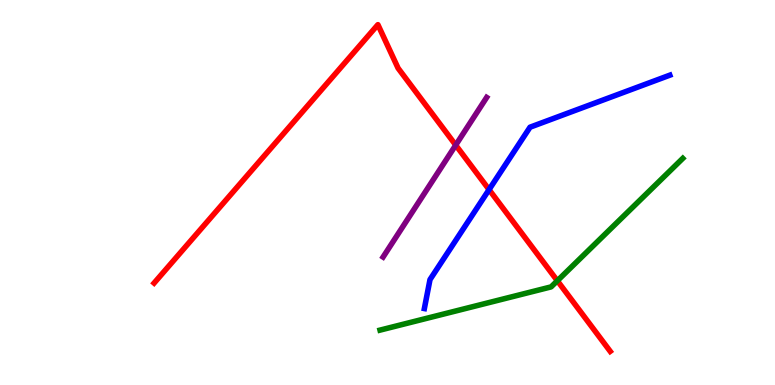[{'lines': ['blue', 'red'], 'intersections': [{'x': 6.31, 'y': 5.07}]}, {'lines': ['green', 'red'], 'intersections': [{'x': 7.19, 'y': 2.71}]}, {'lines': ['purple', 'red'], 'intersections': [{'x': 5.88, 'y': 6.23}]}, {'lines': ['blue', 'green'], 'intersections': []}, {'lines': ['blue', 'purple'], 'intersections': []}, {'lines': ['green', 'purple'], 'intersections': []}]